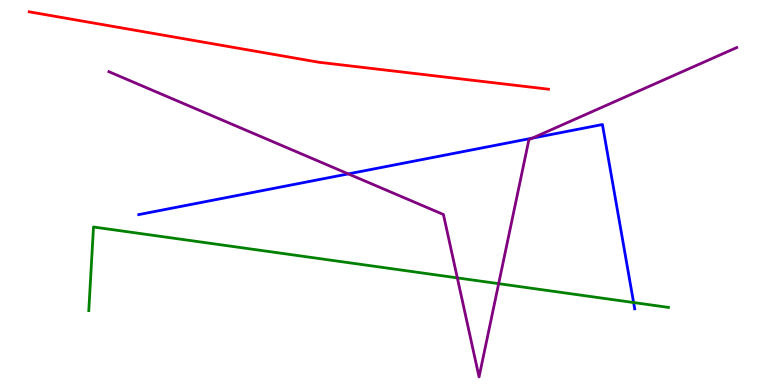[{'lines': ['blue', 'red'], 'intersections': []}, {'lines': ['green', 'red'], 'intersections': []}, {'lines': ['purple', 'red'], 'intersections': []}, {'lines': ['blue', 'green'], 'intersections': [{'x': 8.18, 'y': 2.14}]}, {'lines': ['blue', 'purple'], 'intersections': [{'x': 4.49, 'y': 5.48}, {'x': 6.87, 'y': 6.41}]}, {'lines': ['green', 'purple'], 'intersections': [{'x': 5.9, 'y': 2.78}, {'x': 6.43, 'y': 2.63}]}]